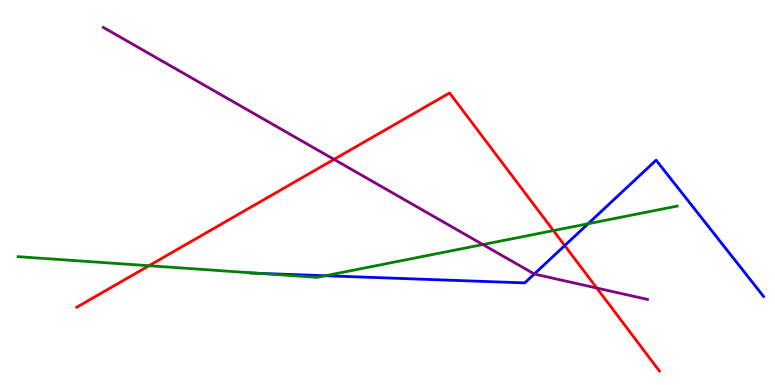[{'lines': ['blue', 'red'], 'intersections': [{'x': 7.29, 'y': 3.62}]}, {'lines': ['green', 'red'], 'intersections': [{'x': 1.92, 'y': 3.1}, {'x': 7.14, 'y': 4.01}]}, {'lines': ['purple', 'red'], 'intersections': [{'x': 4.31, 'y': 5.86}, {'x': 7.7, 'y': 2.52}]}, {'lines': ['blue', 'green'], 'intersections': [{'x': 3.34, 'y': 2.9}, {'x': 4.2, 'y': 2.84}, {'x': 7.59, 'y': 4.19}]}, {'lines': ['blue', 'purple'], 'intersections': [{'x': 6.89, 'y': 2.88}]}, {'lines': ['green', 'purple'], 'intersections': [{'x': 6.23, 'y': 3.65}]}]